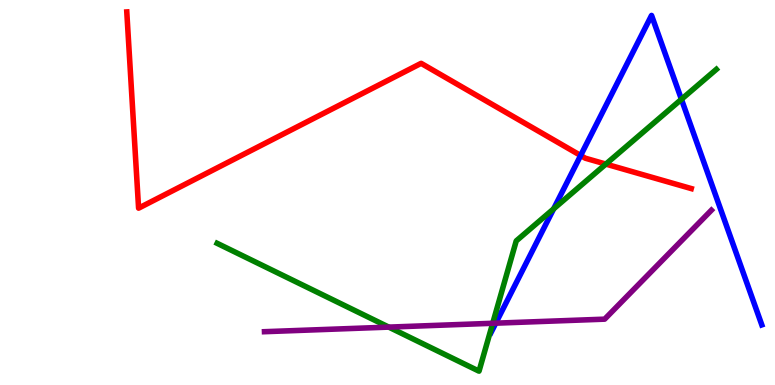[{'lines': ['blue', 'red'], 'intersections': [{'x': 7.49, 'y': 5.96}]}, {'lines': ['green', 'red'], 'intersections': [{'x': 7.82, 'y': 5.74}]}, {'lines': ['purple', 'red'], 'intersections': []}, {'lines': ['blue', 'green'], 'intersections': [{'x': 7.14, 'y': 4.58}, {'x': 8.79, 'y': 7.42}]}, {'lines': ['blue', 'purple'], 'intersections': [{'x': 6.4, 'y': 1.61}]}, {'lines': ['green', 'purple'], 'intersections': [{'x': 5.02, 'y': 1.5}, {'x': 6.36, 'y': 1.6}]}]